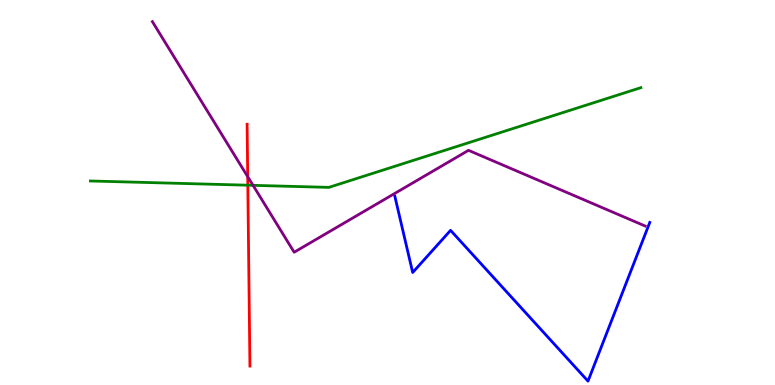[{'lines': ['blue', 'red'], 'intersections': []}, {'lines': ['green', 'red'], 'intersections': [{'x': 3.2, 'y': 5.19}]}, {'lines': ['purple', 'red'], 'intersections': [{'x': 3.2, 'y': 5.41}]}, {'lines': ['blue', 'green'], 'intersections': []}, {'lines': ['blue', 'purple'], 'intersections': []}, {'lines': ['green', 'purple'], 'intersections': [{'x': 3.27, 'y': 5.19}]}]